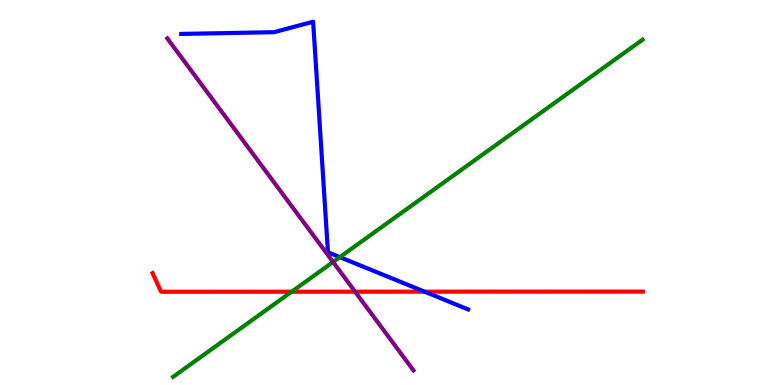[{'lines': ['blue', 'red'], 'intersections': [{'x': 5.48, 'y': 2.42}]}, {'lines': ['green', 'red'], 'intersections': [{'x': 3.76, 'y': 2.42}]}, {'lines': ['purple', 'red'], 'intersections': [{'x': 4.58, 'y': 2.42}]}, {'lines': ['blue', 'green'], 'intersections': [{'x': 4.39, 'y': 3.32}]}, {'lines': ['blue', 'purple'], 'intersections': []}, {'lines': ['green', 'purple'], 'intersections': [{'x': 4.3, 'y': 3.2}]}]